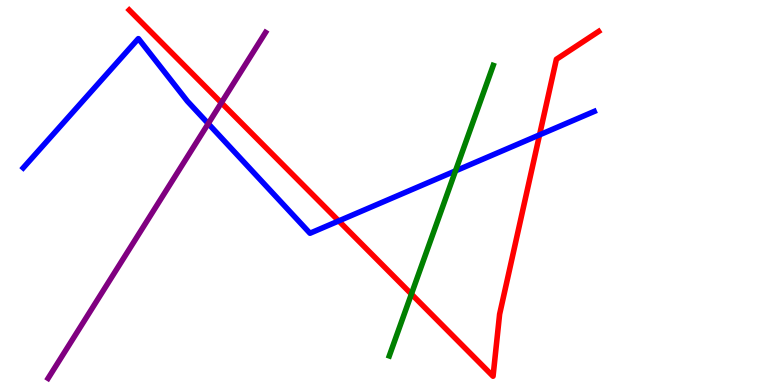[{'lines': ['blue', 'red'], 'intersections': [{'x': 4.37, 'y': 4.26}, {'x': 6.96, 'y': 6.5}]}, {'lines': ['green', 'red'], 'intersections': [{'x': 5.31, 'y': 2.36}]}, {'lines': ['purple', 'red'], 'intersections': [{'x': 2.86, 'y': 7.33}]}, {'lines': ['blue', 'green'], 'intersections': [{'x': 5.88, 'y': 5.56}]}, {'lines': ['blue', 'purple'], 'intersections': [{'x': 2.69, 'y': 6.79}]}, {'lines': ['green', 'purple'], 'intersections': []}]